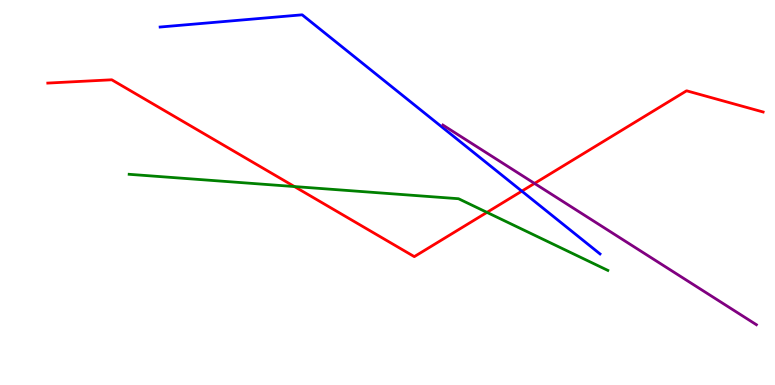[{'lines': ['blue', 'red'], 'intersections': [{'x': 6.73, 'y': 5.04}]}, {'lines': ['green', 'red'], 'intersections': [{'x': 3.8, 'y': 5.15}, {'x': 6.28, 'y': 4.48}]}, {'lines': ['purple', 'red'], 'intersections': [{'x': 6.9, 'y': 5.24}]}, {'lines': ['blue', 'green'], 'intersections': []}, {'lines': ['blue', 'purple'], 'intersections': []}, {'lines': ['green', 'purple'], 'intersections': []}]